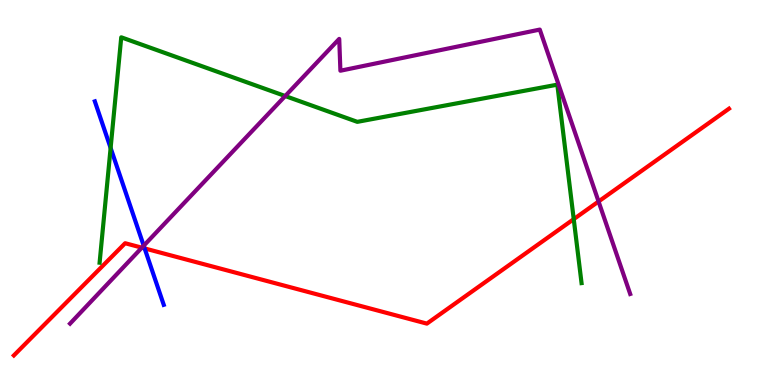[{'lines': ['blue', 'red'], 'intersections': [{'x': 1.87, 'y': 3.55}]}, {'lines': ['green', 'red'], 'intersections': [{'x': 7.4, 'y': 4.31}]}, {'lines': ['purple', 'red'], 'intersections': [{'x': 1.83, 'y': 3.57}, {'x': 7.72, 'y': 4.77}]}, {'lines': ['blue', 'green'], 'intersections': [{'x': 1.43, 'y': 6.16}]}, {'lines': ['blue', 'purple'], 'intersections': [{'x': 1.85, 'y': 3.62}]}, {'lines': ['green', 'purple'], 'intersections': [{'x': 3.68, 'y': 7.51}]}]